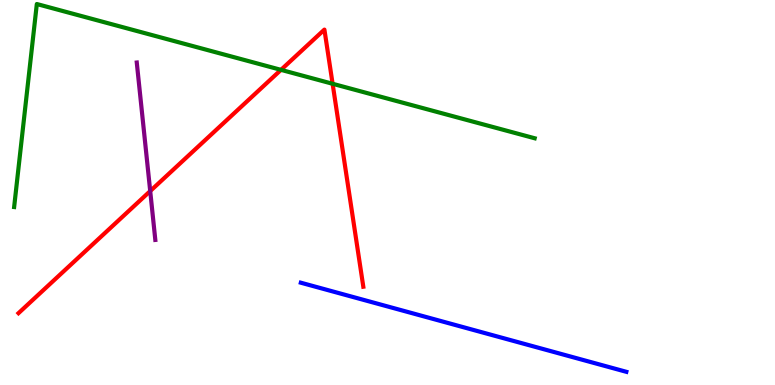[{'lines': ['blue', 'red'], 'intersections': []}, {'lines': ['green', 'red'], 'intersections': [{'x': 3.63, 'y': 8.19}, {'x': 4.29, 'y': 7.82}]}, {'lines': ['purple', 'red'], 'intersections': [{'x': 1.94, 'y': 5.04}]}, {'lines': ['blue', 'green'], 'intersections': []}, {'lines': ['blue', 'purple'], 'intersections': []}, {'lines': ['green', 'purple'], 'intersections': []}]